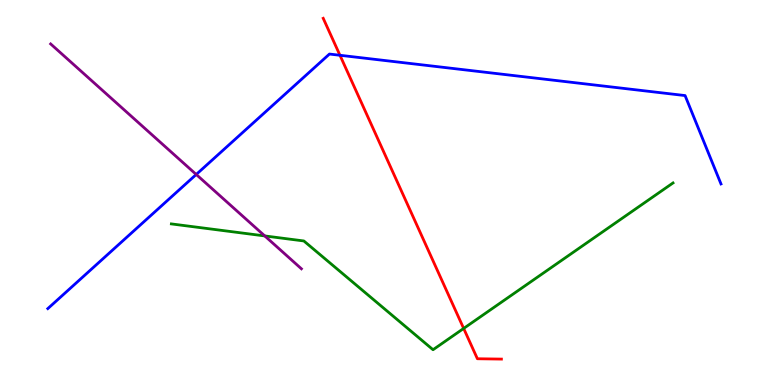[{'lines': ['blue', 'red'], 'intersections': [{'x': 4.39, 'y': 8.56}]}, {'lines': ['green', 'red'], 'intersections': [{'x': 5.98, 'y': 1.47}]}, {'lines': ['purple', 'red'], 'intersections': []}, {'lines': ['blue', 'green'], 'intersections': []}, {'lines': ['blue', 'purple'], 'intersections': [{'x': 2.53, 'y': 5.47}]}, {'lines': ['green', 'purple'], 'intersections': [{'x': 3.42, 'y': 3.87}]}]